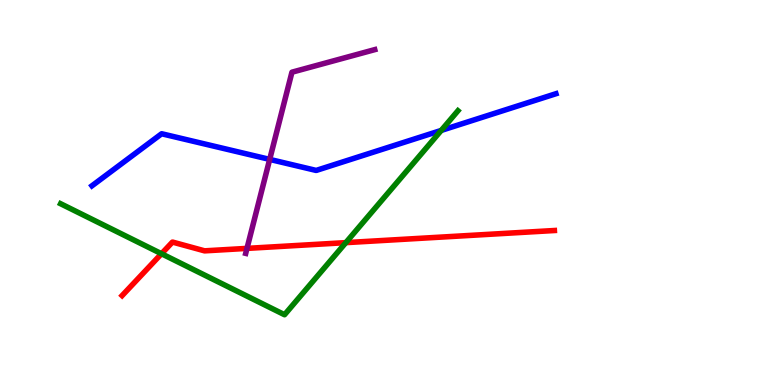[{'lines': ['blue', 'red'], 'intersections': []}, {'lines': ['green', 'red'], 'intersections': [{'x': 2.08, 'y': 3.41}, {'x': 4.46, 'y': 3.7}]}, {'lines': ['purple', 'red'], 'intersections': [{'x': 3.19, 'y': 3.55}]}, {'lines': ['blue', 'green'], 'intersections': [{'x': 5.69, 'y': 6.61}]}, {'lines': ['blue', 'purple'], 'intersections': [{'x': 3.48, 'y': 5.86}]}, {'lines': ['green', 'purple'], 'intersections': []}]